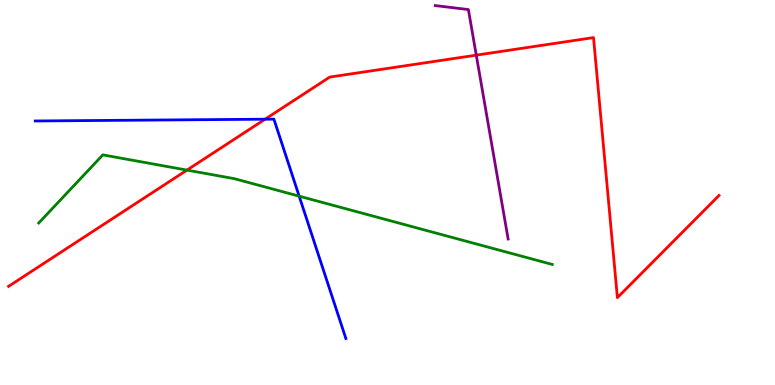[{'lines': ['blue', 'red'], 'intersections': [{'x': 3.42, 'y': 6.9}]}, {'lines': ['green', 'red'], 'intersections': [{'x': 2.41, 'y': 5.58}]}, {'lines': ['purple', 'red'], 'intersections': [{'x': 6.15, 'y': 8.57}]}, {'lines': ['blue', 'green'], 'intersections': [{'x': 3.86, 'y': 4.9}]}, {'lines': ['blue', 'purple'], 'intersections': []}, {'lines': ['green', 'purple'], 'intersections': []}]